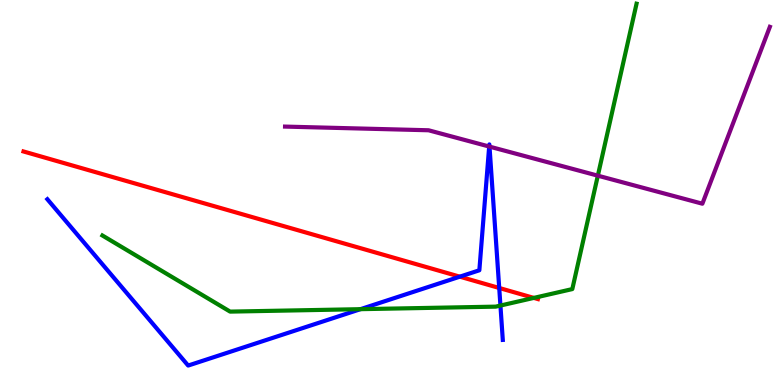[{'lines': ['blue', 'red'], 'intersections': [{'x': 5.93, 'y': 2.81}, {'x': 6.44, 'y': 2.52}]}, {'lines': ['green', 'red'], 'intersections': [{'x': 6.89, 'y': 2.26}]}, {'lines': ['purple', 'red'], 'intersections': []}, {'lines': ['blue', 'green'], 'intersections': [{'x': 4.65, 'y': 1.97}, {'x': 6.46, 'y': 2.06}]}, {'lines': ['blue', 'purple'], 'intersections': [{'x': 6.31, 'y': 6.19}, {'x': 6.32, 'y': 6.19}]}, {'lines': ['green', 'purple'], 'intersections': [{'x': 7.71, 'y': 5.44}]}]